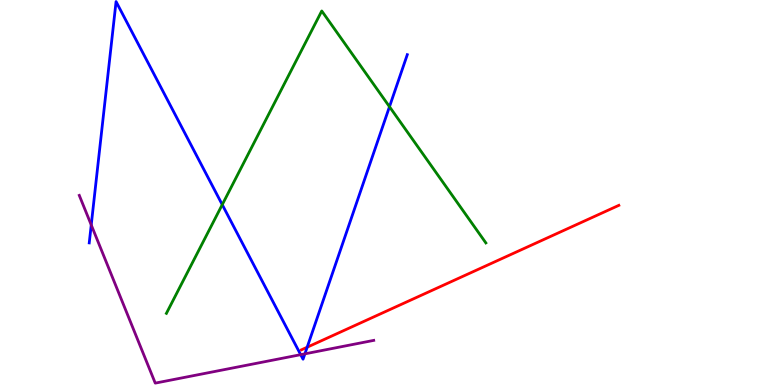[{'lines': ['blue', 'red'], 'intersections': [{'x': 3.96, 'y': 0.981}]}, {'lines': ['green', 'red'], 'intersections': []}, {'lines': ['purple', 'red'], 'intersections': []}, {'lines': ['blue', 'green'], 'intersections': [{'x': 2.87, 'y': 4.68}, {'x': 5.03, 'y': 7.23}]}, {'lines': ['blue', 'purple'], 'intersections': [{'x': 1.18, 'y': 4.16}, {'x': 3.88, 'y': 0.788}, {'x': 3.93, 'y': 0.809}]}, {'lines': ['green', 'purple'], 'intersections': []}]